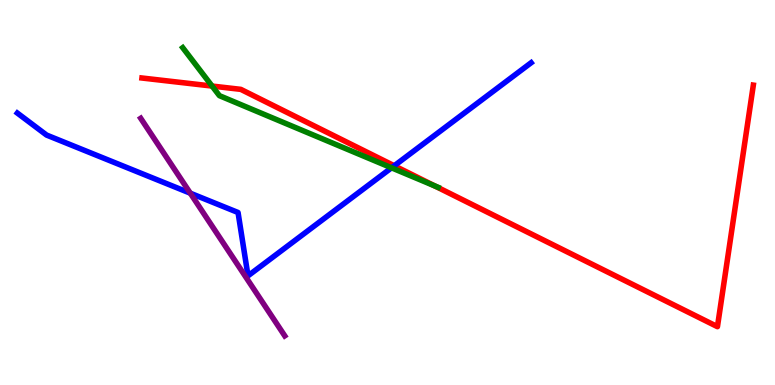[{'lines': ['blue', 'red'], 'intersections': [{'x': 5.09, 'y': 5.69}]}, {'lines': ['green', 'red'], 'intersections': [{'x': 2.74, 'y': 7.76}, {'x': 5.61, 'y': 5.17}]}, {'lines': ['purple', 'red'], 'intersections': []}, {'lines': ['blue', 'green'], 'intersections': [{'x': 5.05, 'y': 5.64}]}, {'lines': ['blue', 'purple'], 'intersections': [{'x': 2.46, 'y': 4.98}]}, {'lines': ['green', 'purple'], 'intersections': []}]